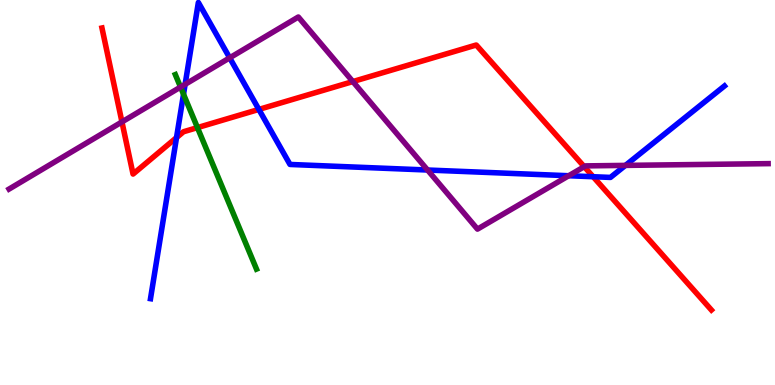[{'lines': ['blue', 'red'], 'intersections': [{'x': 2.28, 'y': 6.43}, {'x': 3.34, 'y': 7.16}, {'x': 7.65, 'y': 5.41}]}, {'lines': ['green', 'red'], 'intersections': [{'x': 2.55, 'y': 6.69}]}, {'lines': ['purple', 'red'], 'intersections': [{'x': 1.57, 'y': 6.83}, {'x': 4.55, 'y': 7.88}, {'x': 7.54, 'y': 5.67}]}, {'lines': ['blue', 'green'], 'intersections': [{'x': 2.37, 'y': 7.55}]}, {'lines': ['blue', 'purple'], 'intersections': [{'x': 2.39, 'y': 7.81}, {'x': 2.96, 'y': 8.5}, {'x': 5.52, 'y': 5.58}, {'x': 7.34, 'y': 5.44}, {'x': 8.07, 'y': 5.7}]}, {'lines': ['green', 'purple'], 'intersections': [{'x': 2.33, 'y': 7.74}]}]